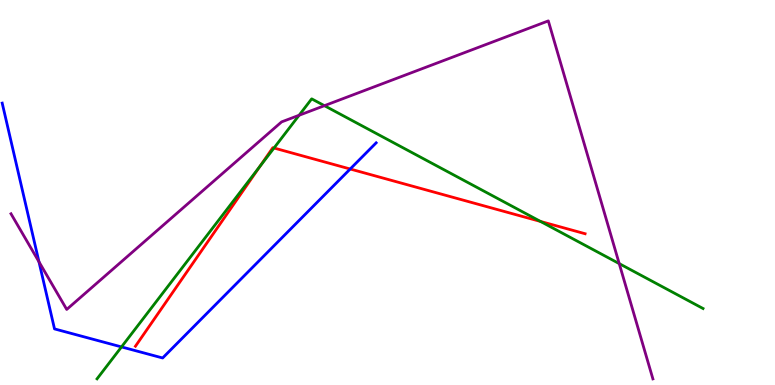[{'lines': ['blue', 'red'], 'intersections': [{'x': 4.52, 'y': 5.61}]}, {'lines': ['green', 'red'], 'intersections': [{'x': 3.35, 'y': 5.68}, {'x': 3.54, 'y': 6.16}, {'x': 6.97, 'y': 4.25}]}, {'lines': ['purple', 'red'], 'intersections': []}, {'lines': ['blue', 'green'], 'intersections': [{'x': 1.57, 'y': 0.989}]}, {'lines': ['blue', 'purple'], 'intersections': [{'x': 0.503, 'y': 3.2}]}, {'lines': ['green', 'purple'], 'intersections': [{'x': 3.86, 'y': 7.01}, {'x': 4.19, 'y': 7.26}, {'x': 7.99, 'y': 3.15}]}]